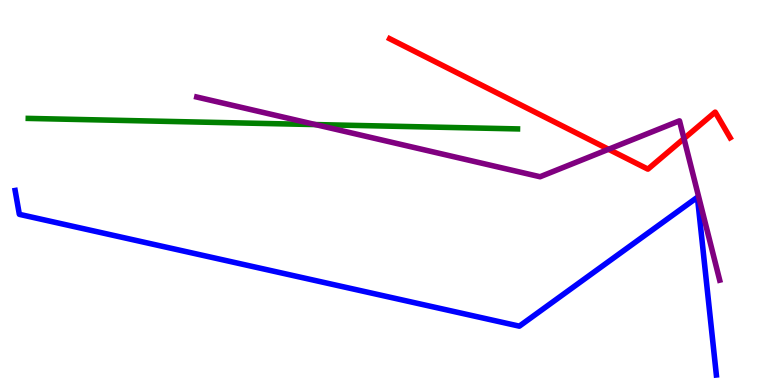[{'lines': ['blue', 'red'], 'intersections': []}, {'lines': ['green', 'red'], 'intersections': []}, {'lines': ['purple', 'red'], 'intersections': [{'x': 7.85, 'y': 6.12}, {'x': 8.83, 'y': 6.4}]}, {'lines': ['blue', 'green'], 'intersections': []}, {'lines': ['blue', 'purple'], 'intersections': []}, {'lines': ['green', 'purple'], 'intersections': [{'x': 4.07, 'y': 6.76}]}]